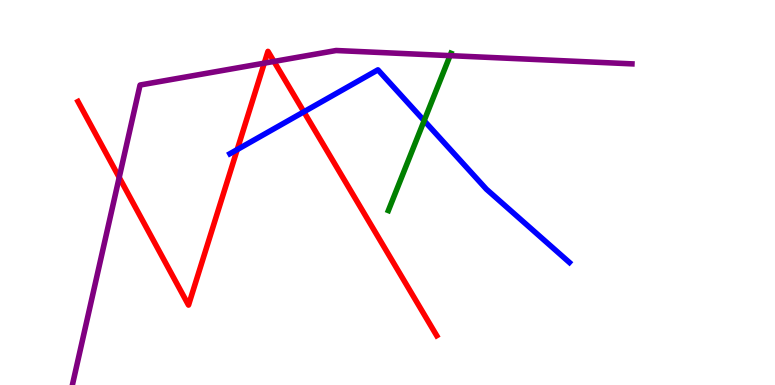[{'lines': ['blue', 'red'], 'intersections': [{'x': 3.06, 'y': 6.11}, {'x': 3.92, 'y': 7.1}]}, {'lines': ['green', 'red'], 'intersections': []}, {'lines': ['purple', 'red'], 'intersections': [{'x': 1.54, 'y': 5.39}, {'x': 3.41, 'y': 8.36}, {'x': 3.54, 'y': 8.4}]}, {'lines': ['blue', 'green'], 'intersections': [{'x': 5.47, 'y': 6.87}]}, {'lines': ['blue', 'purple'], 'intersections': []}, {'lines': ['green', 'purple'], 'intersections': [{'x': 5.81, 'y': 8.55}]}]